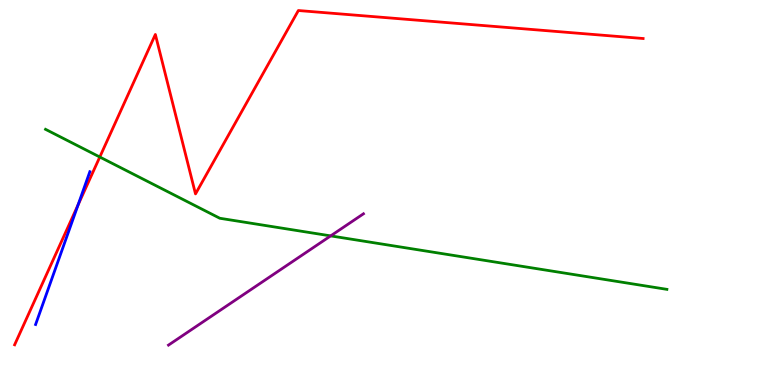[{'lines': ['blue', 'red'], 'intersections': [{'x': 1.01, 'y': 4.68}]}, {'lines': ['green', 'red'], 'intersections': [{'x': 1.29, 'y': 5.92}]}, {'lines': ['purple', 'red'], 'intersections': []}, {'lines': ['blue', 'green'], 'intersections': []}, {'lines': ['blue', 'purple'], 'intersections': []}, {'lines': ['green', 'purple'], 'intersections': [{'x': 4.27, 'y': 3.87}]}]